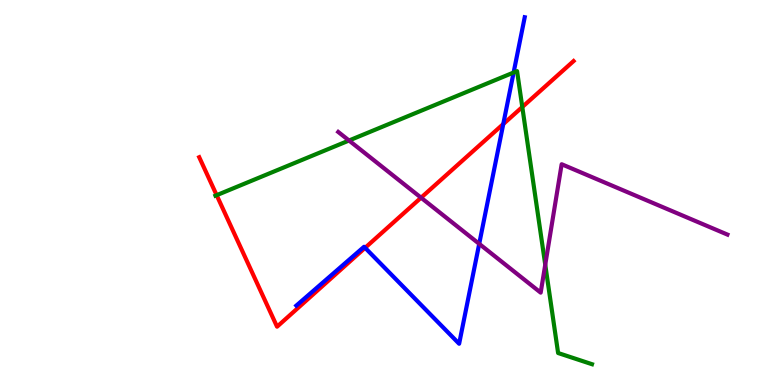[{'lines': ['blue', 'red'], 'intersections': [{'x': 4.71, 'y': 3.56}, {'x': 6.49, 'y': 6.78}]}, {'lines': ['green', 'red'], 'intersections': [{'x': 2.8, 'y': 4.93}, {'x': 6.74, 'y': 7.22}]}, {'lines': ['purple', 'red'], 'intersections': [{'x': 5.43, 'y': 4.87}]}, {'lines': ['blue', 'green'], 'intersections': [{'x': 6.63, 'y': 8.12}]}, {'lines': ['blue', 'purple'], 'intersections': [{'x': 6.18, 'y': 3.67}]}, {'lines': ['green', 'purple'], 'intersections': [{'x': 4.5, 'y': 6.35}, {'x': 7.04, 'y': 3.12}]}]